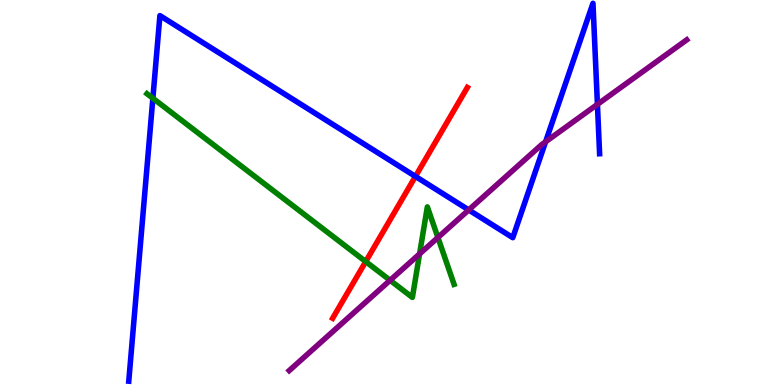[{'lines': ['blue', 'red'], 'intersections': [{'x': 5.36, 'y': 5.42}]}, {'lines': ['green', 'red'], 'intersections': [{'x': 4.72, 'y': 3.21}]}, {'lines': ['purple', 'red'], 'intersections': []}, {'lines': ['blue', 'green'], 'intersections': [{'x': 1.97, 'y': 7.45}]}, {'lines': ['blue', 'purple'], 'intersections': [{'x': 6.05, 'y': 4.55}, {'x': 7.04, 'y': 6.32}, {'x': 7.71, 'y': 7.29}]}, {'lines': ['green', 'purple'], 'intersections': [{'x': 5.03, 'y': 2.72}, {'x': 5.41, 'y': 3.4}, {'x': 5.65, 'y': 3.83}]}]